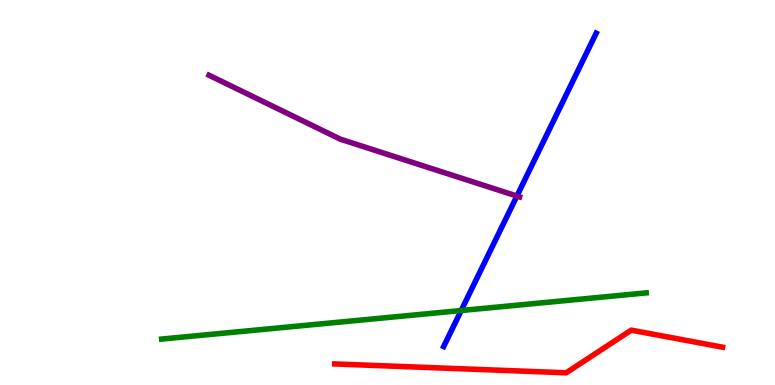[{'lines': ['blue', 'red'], 'intersections': []}, {'lines': ['green', 'red'], 'intersections': []}, {'lines': ['purple', 'red'], 'intersections': []}, {'lines': ['blue', 'green'], 'intersections': [{'x': 5.95, 'y': 1.93}]}, {'lines': ['blue', 'purple'], 'intersections': [{'x': 6.67, 'y': 4.91}]}, {'lines': ['green', 'purple'], 'intersections': []}]